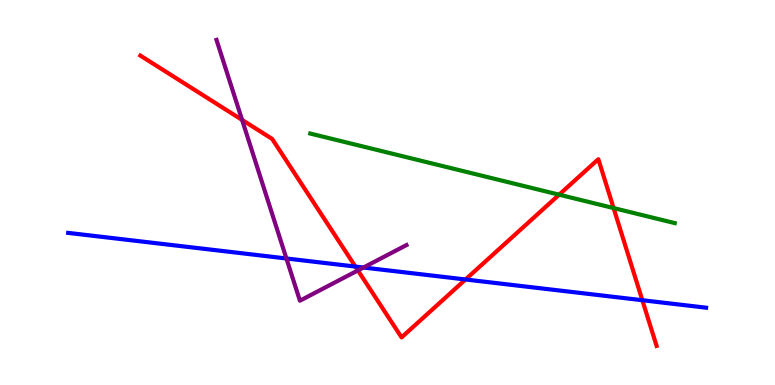[{'lines': ['blue', 'red'], 'intersections': [{'x': 4.59, 'y': 3.08}, {'x': 6.01, 'y': 2.74}, {'x': 8.29, 'y': 2.2}]}, {'lines': ['green', 'red'], 'intersections': [{'x': 7.21, 'y': 4.94}, {'x': 7.92, 'y': 4.6}]}, {'lines': ['purple', 'red'], 'intersections': [{'x': 3.12, 'y': 6.89}, {'x': 4.62, 'y': 2.98}]}, {'lines': ['blue', 'green'], 'intersections': []}, {'lines': ['blue', 'purple'], 'intersections': [{'x': 3.7, 'y': 3.29}, {'x': 4.69, 'y': 3.05}]}, {'lines': ['green', 'purple'], 'intersections': []}]